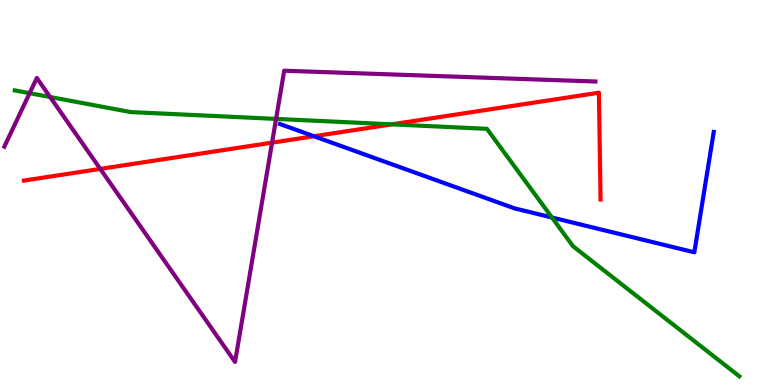[{'lines': ['blue', 'red'], 'intersections': [{'x': 4.05, 'y': 6.46}]}, {'lines': ['green', 'red'], 'intersections': [{'x': 5.06, 'y': 6.77}]}, {'lines': ['purple', 'red'], 'intersections': [{'x': 1.29, 'y': 5.61}, {'x': 3.51, 'y': 6.29}]}, {'lines': ['blue', 'green'], 'intersections': [{'x': 7.12, 'y': 4.35}]}, {'lines': ['blue', 'purple'], 'intersections': []}, {'lines': ['green', 'purple'], 'intersections': [{'x': 0.382, 'y': 7.58}, {'x': 0.646, 'y': 7.48}, {'x': 3.56, 'y': 6.91}]}]